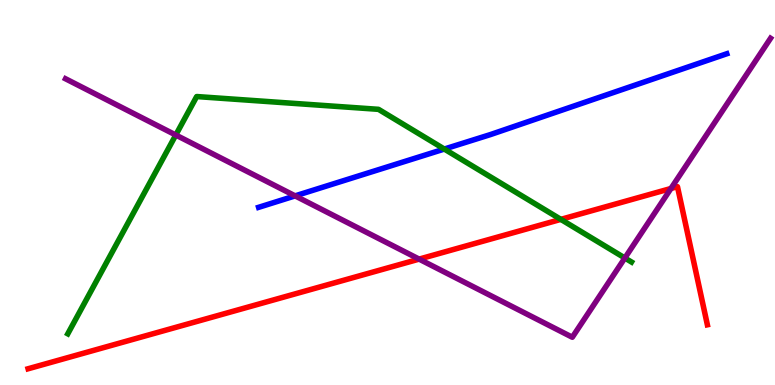[{'lines': ['blue', 'red'], 'intersections': []}, {'lines': ['green', 'red'], 'intersections': [{'x': 7.24, 'y': 4.3}]}, {'lines': ['purple', 'red'], 'intersections': [{'x': 5.41, 'y': 3.27}, {'x': 8.66, 'y': 5.1}]}, {'lines': ['blue', 'green'], 'intersections': [{'x': 5.73, 'y': 6.13}]}, {'lines': ['blue', 'purple'], 'intersections': [{'x': 3.81, 'y': 4.91}]}, {'lines': ['green', 'purple'], 'intersections': [{'x': 2.27, 'y': 6.49}, {'x': 8.06, 'y': 3.3}]}]